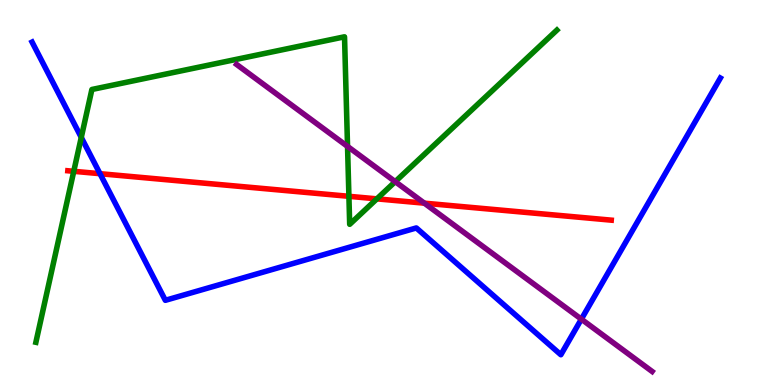[{'lines': ['blue', 'red'], 'intersections': [{'x': 1.29, 'y': 5.49}]}, {'lines': ['green', 'red'], 'intersections': [{'x': 0.952, 'y': 5.55}, {'x': 4.5, 'y': 4.9}, {'x': 4.86, 'y': 4.83}]}, {'lines': ['purple', 'red'], 'intersections': [{'x': 5.48, 'y': 4.72}]}, {'lines': ['blue', 'green'], 'intersections': [{'x': 1.05, 'y': 6.43}]}, {'lines': ['blue', 'purple'], 'intersections': [{'x': 7.5, 'y': 1.71}]}, {'lines': ['green', 'purple'], 'intersections': [{'x': 4.48, 'y': 6.2}, {'x': 5.1, 'y': 5.28}]}]